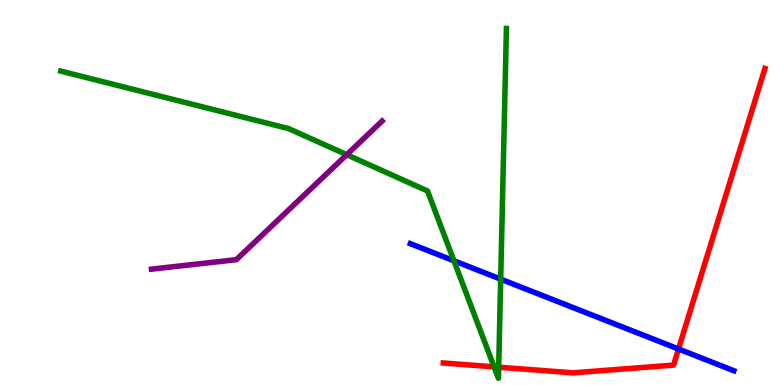[{'lines': ['blue', 'red'], 'intersections': [{'x': 8.75, 'y': 0.935}]}, {'lines': ['green', 'red'], 'intersections': [{'x': 6.38, 'y': 0.471}, {'x': 6.43, 'y': 0.462}]}, {'lines': ['purple', 'red'], 'intersections': []}, {'lines': ['blue', 'green'], 'intersections': [{'x': 5.86, 'y': 3.23}, {'x': 6.46, 'y': 2.75}]}, {'lines': ['blue', 'purple'], 'intersections': []}, {'lines': ['green', 'purple'], 'intersections': [{'x': 4.47, 'y': 5.98}]}]